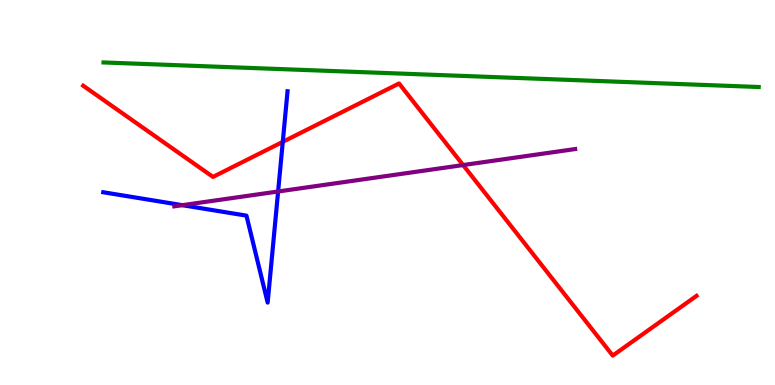[{'lines': ['blue', 'red'], 'intersections': [{'x': 3.65, 'y': 6.32}]}, {'lines': ['green', 'red'], 'intersections': []}, {'lines': ['purple', 'red'], 'intersections': [{'x': 5.98, 'y': 5.71}]}, {'lines': ['blue', 'green'], 'intersections': []}, {'lines': ['blue', 'purple'], 'intersections': [{'x': 2.35, 'y': 4.67}, {'x': 3.59, 'y': 5.03}]}, {'lines': ['green', 'purple'], 'intersections': []}]